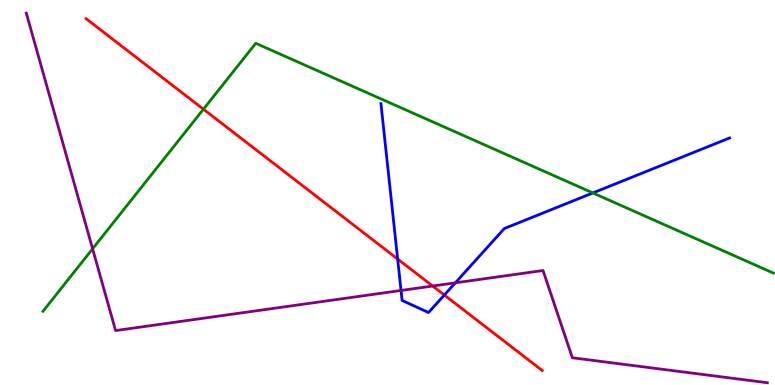[{'lines': ['blue', 'red'], 'intersections': [{'x': 5.13, 'y': 3.27}, {'x': 5.73, 'y': 2.34}]}, {'lines': ['green', 'red'], 'intersections': [{'x': 2.62, 'y': 7.16}]}, {'lines': ['purple', 'red'], 'intersections': [{'x': 5.58, 'y': 2.57}]}, {'lines': ['blue', 'green'], 'intersections': [{'x': 7.65, 'y': 4.99}]}, {'lines': ['blue', 'purple'], 'intersections': [{'x': 5.17, 'y': 2.46}, {'x': 5.88, 'y': 2.65}]}, {'lines': ['green', 'purple'], 'intersections': [{'x': 1.19, 'y': 3.54}]}]